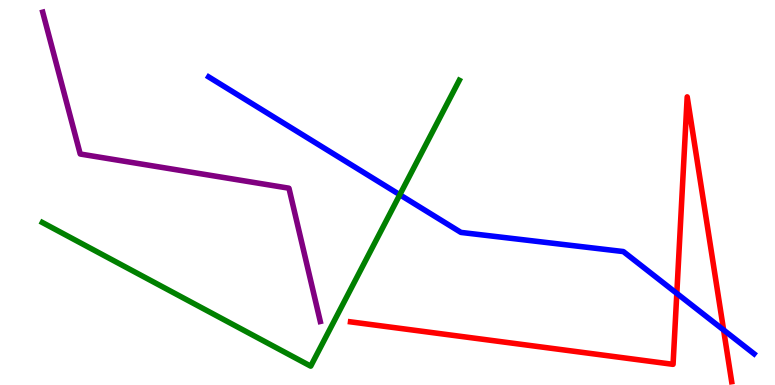[{'lines': ['blue', 'red'], 'intersections': [{'x': 8.73, 'y': 2.38}, {'x': 9.34, 'y': 1.43}]}, {'lines': ['green', 'red'], 'intersections': []}, {'lines': ['purple', 'red'], 'intersections': []}, {'lines': ['blue', 'green'], 'intersections': [{'x': 5.16, 'y': 4.94}]}, {'lines': ['blue', 'purple'], 'intersections': []}, {'lines': ['green', 'purple'], 'intersections': []}]